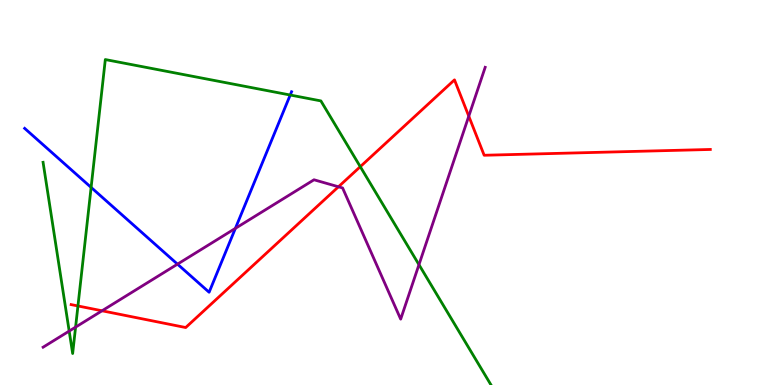[{'lines': ['blue', 'red'], 'intersections': []}, {'lines': ['green', 'red'], 'intersections': [{'x': 1.01, 'y': 2.05}, {'x': 4.65, 'y': 5.67}]}, {'lines': ['purple', 'red'], 'intersections': [{'x': 1.32, 'y': 1.93}, {'x': 4.37, 'y': 5.15}, {'x': 6.05, 'y': 6.98}]}, {'lines': ['blue', 'green'], 'intersections': [{'x': 1.18, 'y': 5.13}, {'x': 3.74, 'y': 7.53}]}, {'lines': ['blue', 'purple'], 'intersections': [{'x': 2.29, 'y': 3.14}, {'x': 3.04, 'y': 4.07}]}, {'lines': ['green', 'purple'], 'intersections': [{'x': 0.893, 'y': 1.4}, {'x': 0.975, 'y': 1.5}, {'x': 5.41, 'y': 3.13}]}]